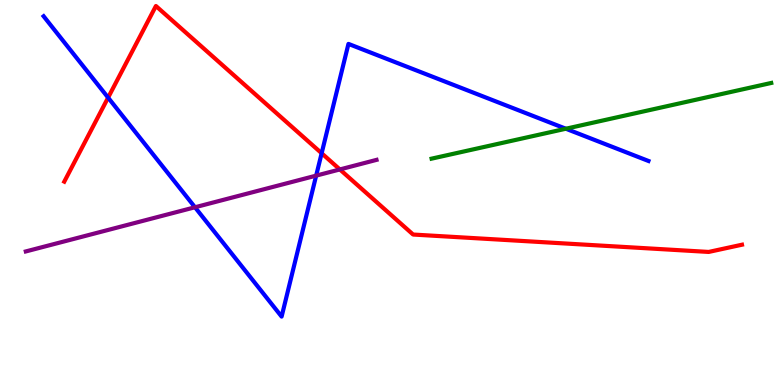[{'lines': ['blue', 'red'], 'intersections': [{'x': 1.39, 'y': 7.46}, {'x': 4.15, 'y': 6.02}]}, {'lines': ['green', 'red'], 'intersections': []}, {'lines': ['purple', 'red'], 'intersections': [{'x': 4.39, 'y': 5.6}]}, {'lines': ['blue', 'green'], 'intersections': [{'x': 7.3, 'y': 6.66}]}, {'lines': ['blue', 'purple'], 'intersections': [{'x': 2.52, 'y': 4.62}, {'x': 4.08, 'y': 5.44}]}, {'lines': ['green', 'purple'], 'intersections': []}]